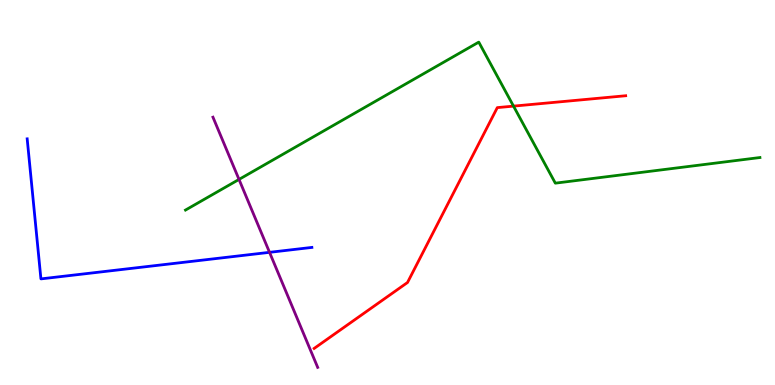[{'lines': ['blue', 'red'], 'intersections': []}, {'lines': ['green', 'red'], 'intersections': [{'x': 6.63, 'y': 7.24}]}, {'lines': ['purple', 'red'], 'intersections': []}, {'lines': ['blue', 'green'], 'intersections': []}, {'lines': ['blue', 'purple'], 'intersections': [{'x': 3.48, 'y': 3.45}]}, {'lines': ['green', 'purple'], 'intersections': [{'x': 3.08, 'y': 5.34}]}]